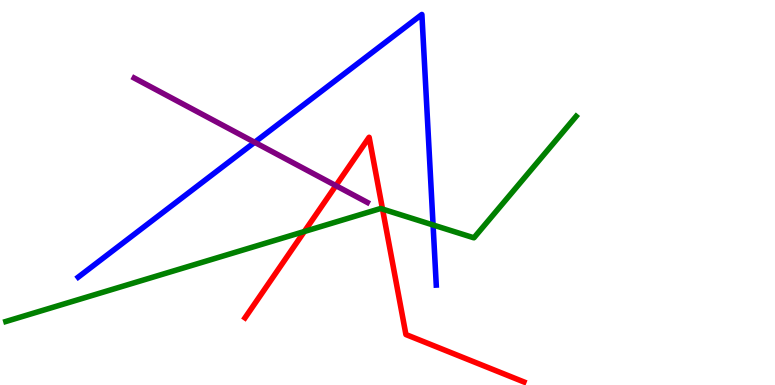[{'lines': ['blue', 'red'], 'intersections': []}, {'lines': ['green', 'red'], 'intersections': [{'x': 3.93, 'y': 3.99}, {'x': 4.94, 'y': 4.57}]}, {'lines': ['purple', 'red'], 'intersections': [{'x': 4.33, 'y': 5.18}]}, {'lines': ['blue', 'green'], 'intersections': [{'x': 5.59, 'y': 4.16}]}, {'lines': ['blue', 'purple'], 'intersections': [{'x': 3.29, 'y': 6.3}]}, {'lines': ['green', 'purple'], 'intersections': []}]